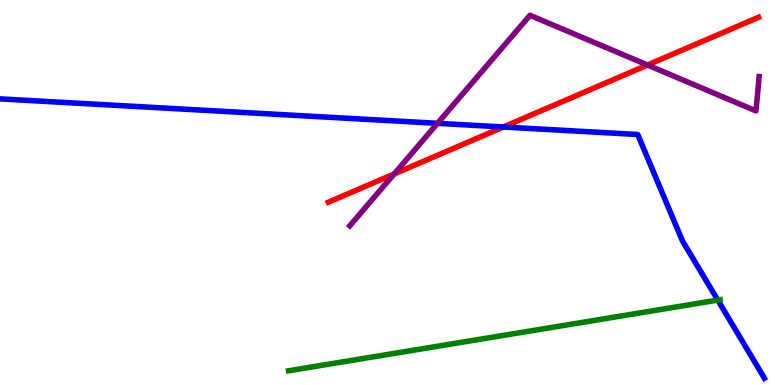[{'lines': ['blue', 'red'], 'intersections': [{'x': 6.49, 'y': 6.7}]}, {'lines': ['green', 'red'], 'intersections': []}, {'lines': ['purple', 'red'], 'intersections': [{'x': 5.09, 'y': 5.48}, {'x': 8.35, 'y': 8.31}]}, {'lines': ['blue', 'green'], 'intersections': [{'x': 9.26, 'y': 2.21}]}, {'lines': ['blue', 'purple'], 'intersections': [{'x': 5.65, 'y': 6.8}]}, {'lines': ['green', 'purple'], 'intersections': []}]